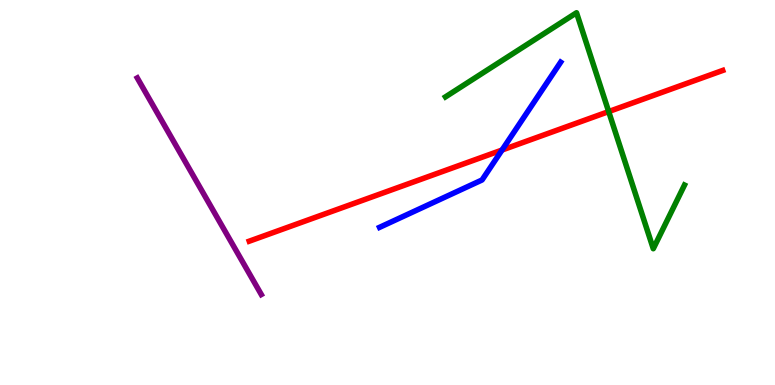[{'lines': ['blue', 'red'], 'intersections': [{'x': 6.48, 'y': 6.1}]}, {'lines': ['green', 'red'], 'intersections': [{'x': 7.85, 'y': 7.1}]}, {'lines': ['purple', 'red'], 'intersections': []}, {'lines': ['blue', 'green'], 'intersections': []}, {'lines': ['blue', 'purple'], 'intersections': []}, {'lines': ['green', 'purple'], 'intersections': []}]